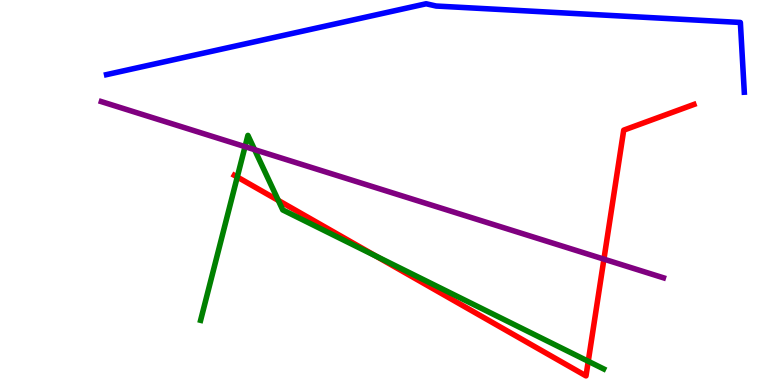[{'lines': ['blue', 'red'], 'intersections': []}, {'lines': ['green', 'red'], 'intersections': [{'x': 3.06, 'y': 5.4}, {'x': 3.59, 'y': 4.79}, {'x': 4.85, 'y': 3.35}, {'x': 7.59, 'y': 0.616}]}, {'lines': ['purple', 'red'], 'intersections': [{'x': 7.79, 'y': 3.27}]}, {'lines': ['blue', 'green'], 'intersections': []}, {'lines': ['blue', 'purple'], 'intersections': []}, {'lines': ['green', 'purple'], 'intersections': [{'x': 3.16, 'y': 6.19}, {'x': 3.28, 'y': 6.11}]}]